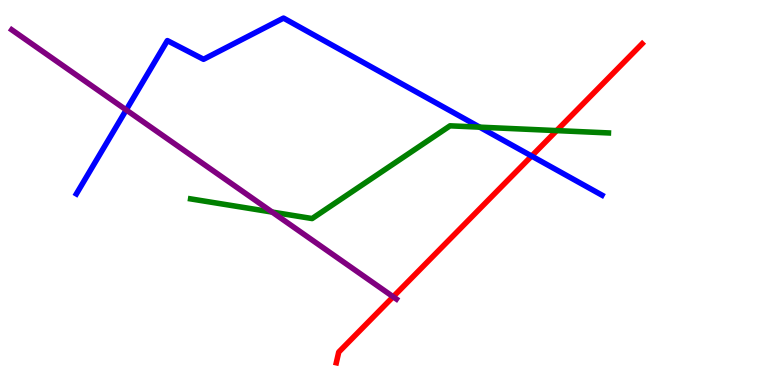[{'lines': ['blue', 'red'], 'intersections': [{'x': 6.86, 'y': 5.95}]}, {'lines': ['green', 'red'], 'intersections': [{'x': 7.18, 'y': 6.61}]}, {'lines': ['purple', 'red'], 'intersections': [{'x': 5.07, 'y': 2.29}]}, {'lines': ['blue', 'green'], 'intersections': [{'x': 6.19, 'y': 6.7}]}, {'lines': ['blue', 'purple'], 'intersections': [{'x': 1.63, 'y': 7.14}]}, {'lines': ['green', 'purple'], 'intersections': [{'x': 3.51, 'y': 4.49}]}]